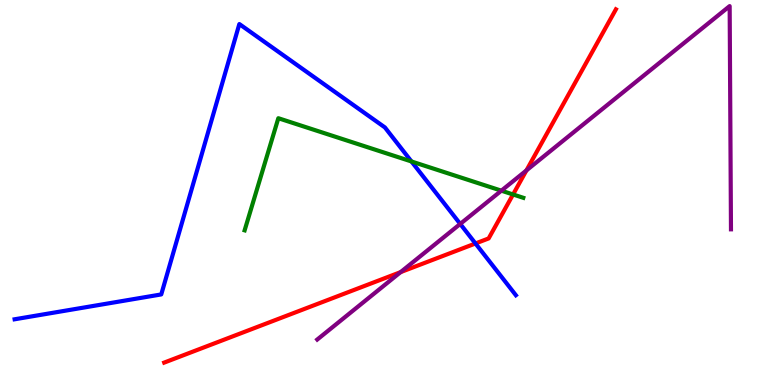[{'lines': ['blue', 'red'], 'intersections': [{'x': 6.14, 'y': 3.68}]}, {'lines': ['green', 'red'], 'intersections': [{'x': 6.62, 'y': 4.95}]}, {'lines': ['purple', 'red'], 'intersections': [{'x': 5.17, 'y': 2.93}, {'x': 6.79, 'y': 5.57}]}, {'lines': ['blue', 'green'], 'intersections': [{'x': 5.31, 'y': 5.81}]}, {'lines': ['blue', 'purple'], 'intersections': [{'x': 5.94, 'y': 4.18}]}, {'lines': ['green', 'purple'], 'intersections': [{'x': 6.47, 'y': 5.05}]}]